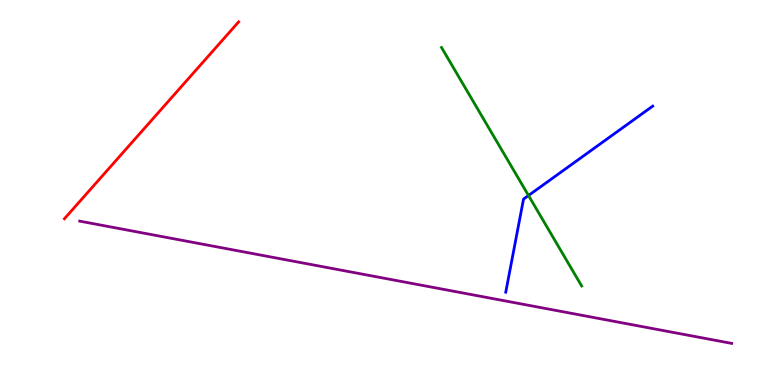[{'lines': ['blue', 'red'], 'intersections': []}, {'lines': ['green', 'red'], 'intersections': []}, {'lines': ['purple', 'red'], 'intersections': []}, {'lines': ['blue', 'green'], 'intersections': [{'x': 6.82, 'y': 4.92}]}, {'lines': ['blue', 'purple'], 'intersections': []}, {'lines': ['green', 'purple'], 'intersections': []}]